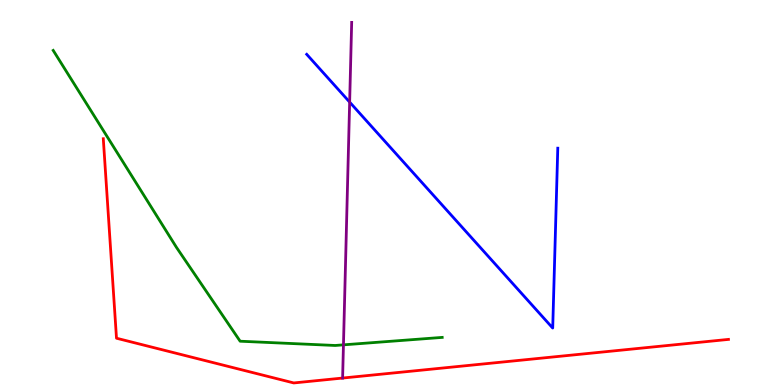[{'lines': ['blue', 'red'], 'intersections': []}, {'lines': ['green', 'red'], 'intersections': []}, {'lines': ['purple', 'red'], 'intersections': [{'x': 4.42, 'y': 0.181}]}, {'lines': ['blue', 'green'], 'intersections': []}, {'lines': ['blue', 'purple'], 'intersections': [{'x': 4.51, 'y': 7.35}]}, {'lines': ['green', 'purple'], 'intersections': [{'x': 4.43, 'y': 1.04}]}]